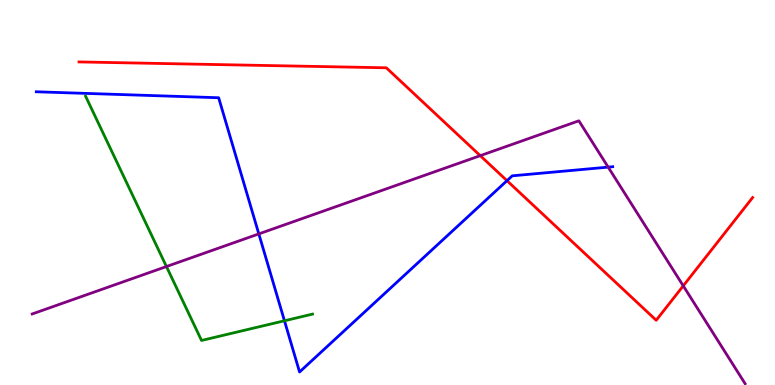[{'lines': ['blue', 'red'], 'intersections': [{'x': 6.54, 'y': 5.31}]}, {'lines': ['green', 'red'], 'intersections': []}, {'lines': ['purple', 'red'], 'intersections': [{'x': 6.2, 'y': 5.96}, {'x': 8.82, 'y': 2.58}]}, {'lines': ['blue', 'green'], 'intersections': [{'x': 3.67, 'y': 1.67}]}, {'lines': ['blue', 'purple'], 'intersections': [{'x': 3.34, 'y': 3.92}, {'x': 7.85, 'y': 5.66}]}, {'lines': ['green', 'purple'], 'intersections': [{'x': 2.15, 'y': 3.08}]}]